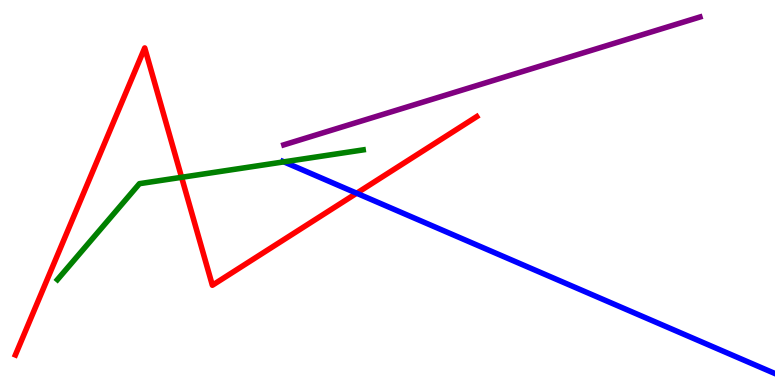[{'lines': ['blue', 'red'], 'intersections': [{'x': 4.6, 'y': 4.98}]}, {'lines': ['green', 'red'], 'intersections': [{'x': 2.34, 'y': 5.39}]}, {'lines': ['purple', 'red'], 'intersections': []}, {'lines': ['blue', 'green'], 'intersections': [{'x': 3.66, 'y': 5.8}]}, {'lines': ['blue', 'purple'], 'intersections': []}, {'lines': ['green', 'purple'], 'intersections': []}]